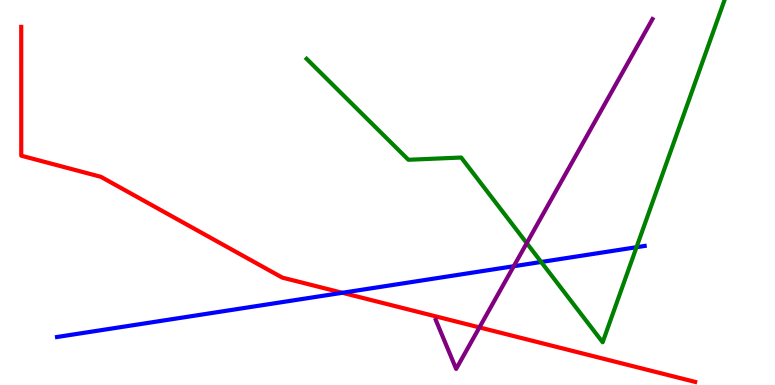[{'lines': ['blue', 'red'], 'intersections': [{'x': 4.42, 'y': 2.4}]}, {'lines': ['green', 'red'], 'intersections': []}, {'lines': ['purple', 'red'], 'intersections': [{'x': 6.19, 'y': 1.5}]}, {'lines': ['blue', 'green'], 'intersections': [{'x': 6.98, 'y': 3.2}, {'x': 8.21, 'y': 3.58}]}, {'lines': ['blue', 'purple'], 'intersections': [{'x': 6.63, 'y': 3.08}]}, {'lines': ['green', 'purple'], 'intersections': [{'x': 6.8, 'y': 3.69}]}]